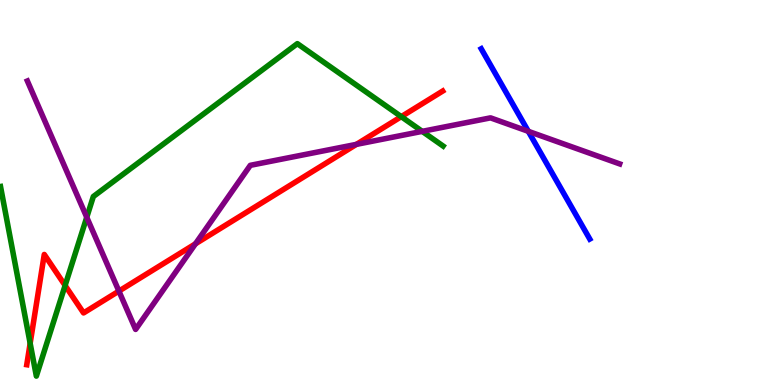[{'lines': ['blue', 'red'], 'intersections': []}, {'lines': ['green', 'red'], 'intersections': [{'x': 0.389, 'y': 1.08}, {'x': 0.84, 'y': 2.58}, {'x': 5.18, 'y': 6.97}]}, {'lines': ['purple', 'red'], 'intersections': [{'x': 1.53, 'y': 2.44}, {'x': 2.52, 'y': 3.67}, {'x': 4.6, 'y': 6.25}]}, {'lines': ['blue', 'green'], 'intersections': []}, {'lines': ['blue', 'purple'], 'intersections': [{'x': 6.82, 'y': 6.59}]}, {'lines': ['green', 'purple'], 'intersections': [{'x': 1.12, 'y': 4.36}, {'x': 5.45, 'y': 6.59}]}]